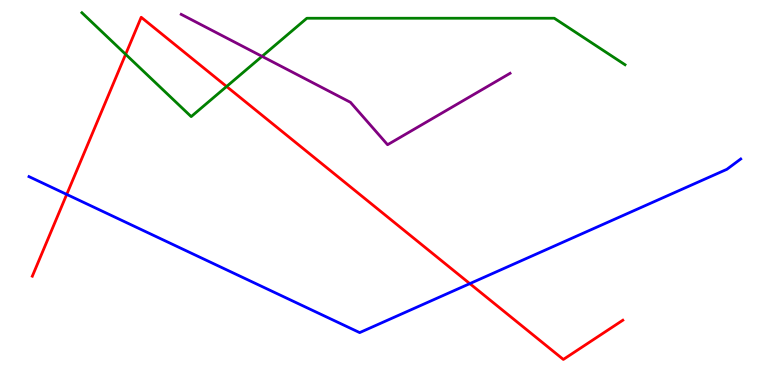[{'lines': ['blue', 'red'], 'intersections': [{'x': 0.861, 'y': 4.95}, {'x': 6.06, 'y': 2.63}]}, {'lines': ['green', 'red'], 'intersections': [{'x': 1.62, 'y': 8.59}, {'x': 2.92, 'y': 7.75}]}, {'lines': ['purple', 'red'], 'intersections': []}, {'lines': ['blue', 'green'], 'intersections': []}, {'lines': ['blue', 'purple'], 'intersections': []}, {'lines': ['green', 'purple'], 'intersections': [{'x': 3.38, 'y': 8.54}]}]